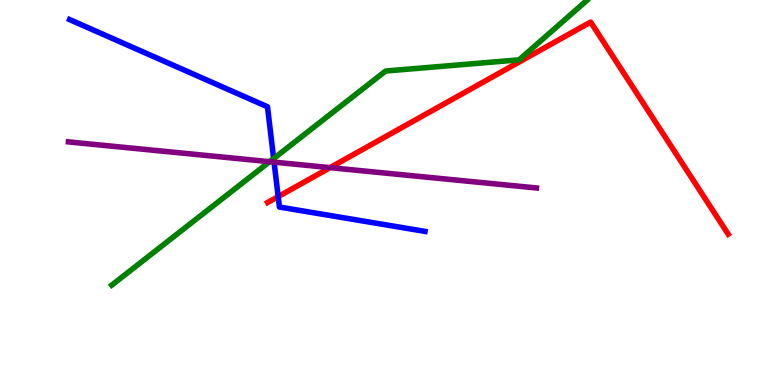[{'lines': ['blue', 'red'], 'intersections': [{'x': 3.59, 'y': 4.89}]}, {'lines': ['green', 'red'], 'intersections': []}, {'lines': ['purple', 'red'], 'intersections': [{'x': 4.26, 'y': 5.65}]}, {'lines': ['blue', 'green'], 'intersections': [{'x': 3.53, 'y': 5.88}]}, {'lines': ['blue', 'purple'], 'intersections': [{'x': 3.54, 'y': 5.79}]}, {'lines': ['green', 'purple'], 'intersections': [{'x': 3.48, 'y': 5.8}]}]